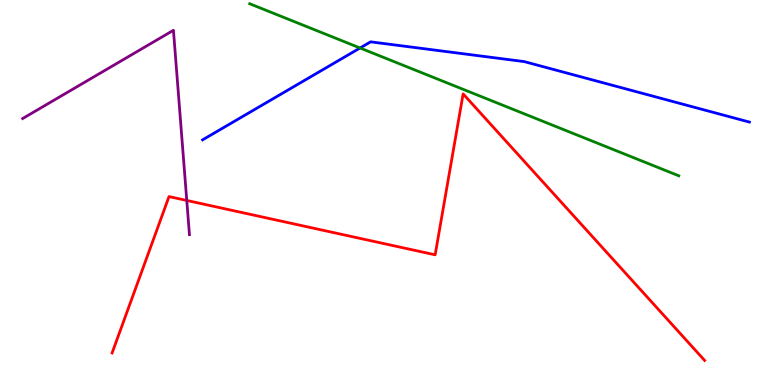[{'lines': ['blue', 'red'], 'intersections': []}, {'lines': ['green', 'red'], 'intersections': []}, {'lines': ['purple', 'red'], 'intersections': [{'x': 2.41, 'y': 4.79}]}, {'lines': ['blue', 'green'], 'intersections': [{'x': 4.65, 'y': 8.75}]}, {'lines': ['blue', 'purple'], 'intersections': []}, {'lines': ['green', 'purple'], 'intersections': []}]